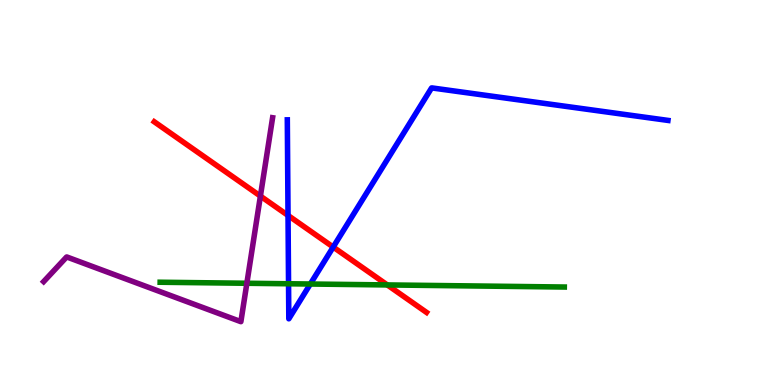[{'lines': ['blue', 'red'], 'intersections': [{'x': 3.72, 'y': 4.4}, {'x': 4.3, 'y': 3.58}]}, {'lines': ['green', 'red'], 'intersections': [{'x': 5.0, 'y': 2.6}]}, {'lines': ['purple', 'red'], 'intersections': [{'x': 3.36, 'y': 4.91}]}, {'lines': ['blue', 'green'], 'intersections': [{'x': 3.72, 'y': 2.63}, {'x': 4.0, 'y': 2.62}]}, {'lines': ['blue', 'purple'], 'intersections': []}, {'lines': ['green', 'purple'], 'intersections': [{'x': 3.19, 'y': 2.64}]}]